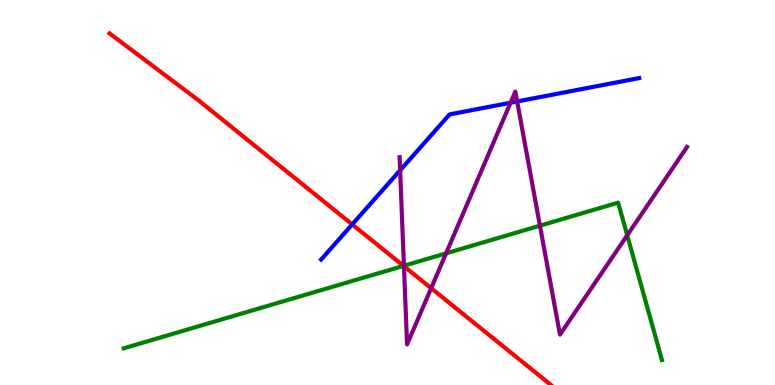[{'lines': ['blue', 'red'], 'intersections': [{'x': 4.54, 'y': 4.17}]}, {'lines': ['green', 'red'], 'intersections': [{'x': 5.21, 'y': 3.09}]}, {'lines': ['purple', 'red'], 'intersections': [{'x': 5.21, 'y': 3.09}, {'x': 5.56, 'y': 2.51}]}, {'lines': ['blue', 'green'], 'intersections': []}, {'lines': ['blue', 'purple'], 'intersections': [{'x': 5.16, 'y': 5.58}, {'x': 6.59, 'y': 7.33}, {'x': 6.67, 'y': 7.36}]}, {'lines': ['green', 'purple'], 'intersections': [{'x': 5.21, 'y': 3.1}, {'x': 5.76, 'y': 3.42}, {'x': 6.97, 'y': 4.14}, {'x': 8.09, 'y': 3.89}]}]